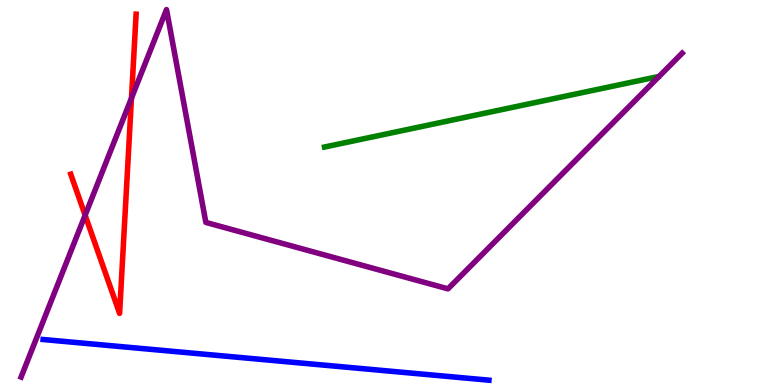[{'lines': ['blue', 'red'], 'intersections': []}, {'lines': ['green', 'red'], 'intersections': []}, {'lines': ['purple', 'red'], 'intersections': [{'x': 1.1, 'y': 4.41}, {'x': 1.7, 'y': 7.45}]}, {'lines': ['blue', 'green'], 'intersections': []}, {'lines': ['blue', 'purple'], 'intersections': []}, {'lines': ['green', 'purple'], 'intersections': []}]